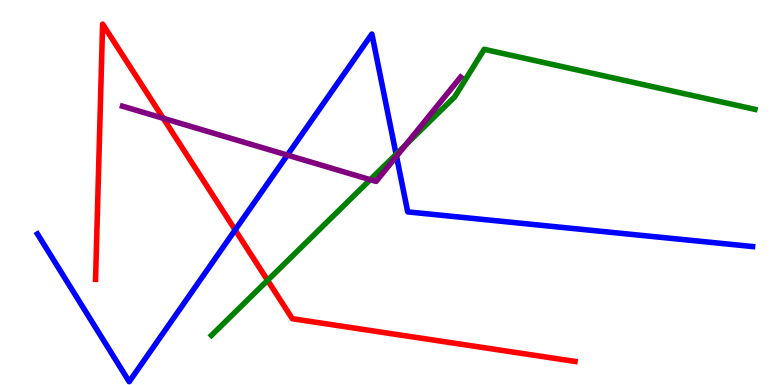[{'lines': ['blue', 'red'], 'intersections': [{'x': 3.03, 'y': 4.03}]}, {'lines': ['green', 'red'], 'intersections': [{'x': 3.45, 'y': 2.72}]}, {'lines': ['purple', 'red'], 'intersections': [{'x': 2.11, 'y': 6.93}]}, {'lines': ['blue', 'green'], 'intersections': [{'x': 5.11, 'y': 5.99}]}, {'lines': ['blue', 'purple'], 'intersections': [{'x': 3.71, 'y': 5.97}, {'x': 5.12, 'y': 5.94}]}, {'lines': ['green', 'purple'], 'intersections': [{'x': 4.78, 'y': 5.33}, {'x': 5.23, 'y': 6.23}]}]